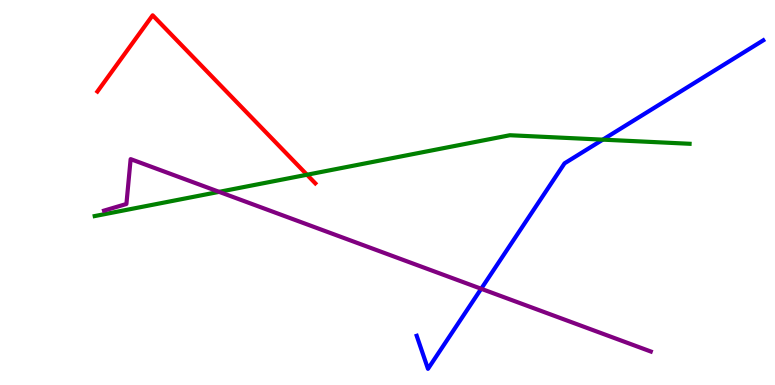[{'lines': ['blue', 'red'], 'intersections': []}, {'lines': ['green', 'red'], 'intersections': [{'x': 3.96, 'y': 5.46}]}, {'lines': ['purple', 'red'], 'intersections': []}, {'lines': ['blue', 'green'], 'intersections': [{'x': 7.78, 'y': 6.37}]}, {'lines': ['blue', 'purple'], 'intersections': [{'x': 6.21, 'y': 2.5}]}, {'lines': ['green', 'purple'], 'intersections': [{'x': 2.83, 'y': 5.02}]}]